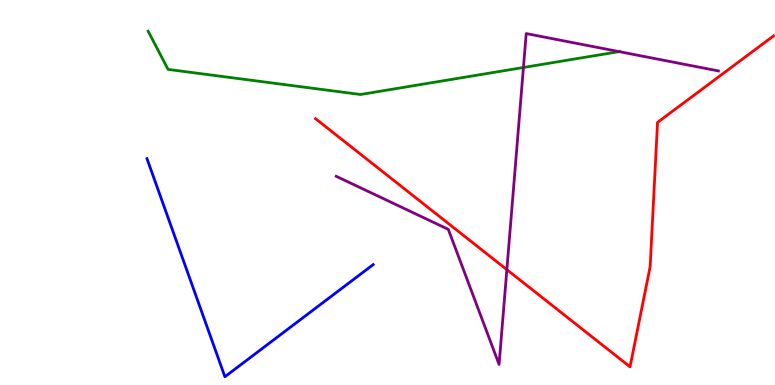[{'lines': ['blue', 'red'], 'intersections': []}, {'lines': ['green', 'red'], 'intersections': []}, {'lines': ['purple', 'red'], 'intersections': [{'x': 6.54, 'y': 3.0}]}, {'lines': ['blue', 'green'], 'intersections': []}, {'lines': ['blue', 'purple'], 'intersections': []}, {'lines': ['green', 'purple'], 'intersections': [{'x': 6.75, 'y': 8.25}, {'x': 7.99, 'y': 8.66}]}]